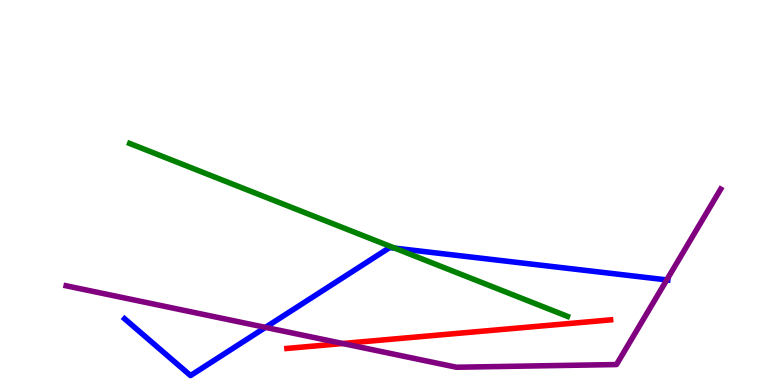[{'lines': ['blue', 'red'], 'intersections': []}, {'lines': ['green', 'red'], 'intersections': []}, {'lines': ['purple', 'red'], 'intersections': [{'x': 4.42, 'y': 1.08}]}, {'lines': ['blue', 'green'], 'intersections': [{'x': 5.09, 'y': 3.56}]}, {'lines': ['blue', 'purple'], 'intersections': [{'x': 3.43, 'y': 1.5}, {'x': 8.6, 'y': 2.73}]}, {'lines': ['green', 'purple'], 'intersections': []}]